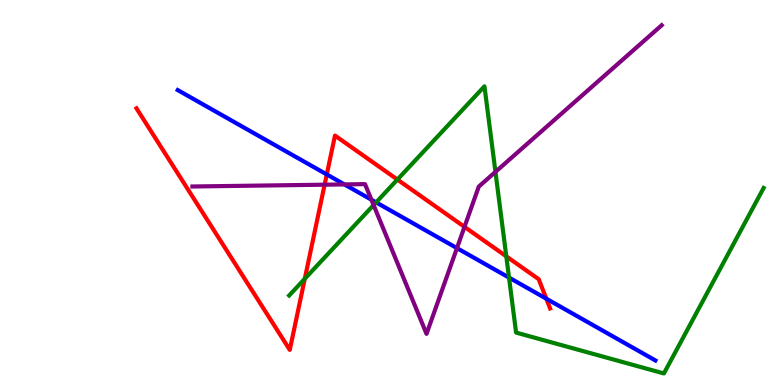[{'lines': ['blue', 'red'], 'intersections': [{'x': 4.22, 'y': 5.47}, {'x': 7.05, 'y': 2.24}]}, {'lines': ['green', 'red'], 'intersections': [{'x': 3.93, 'y': 2.76}, {'x': 5.13, 'y': 5.34}, {'x': 6.53, 'y': 3.34}]}, {'lines': ['purple', 'red'], 'intersections': [{'x': 4.19, 'y': 5.2}, {'x': 5.99, 'y': 4.11}]}, {'lines': ['blue', 'green'], 'intersections': [{'x': 4.85, 'y': 4.74}, {'x': 6.57, 'y': 2.79}]}, {'lines': ['blue', 'purple'], 'intersections': [{'x': 4.44, 'y': 5.21}, {'x': 4.79, 'y': 4.81}, {'x': 5.9, 'y': 3.56}]}, {'lines': ['green', 'purple'], 'intersections': [{'x': 4.82, 'y': 4.67}, {'x': 6.39, 'y': 5.54}]}]